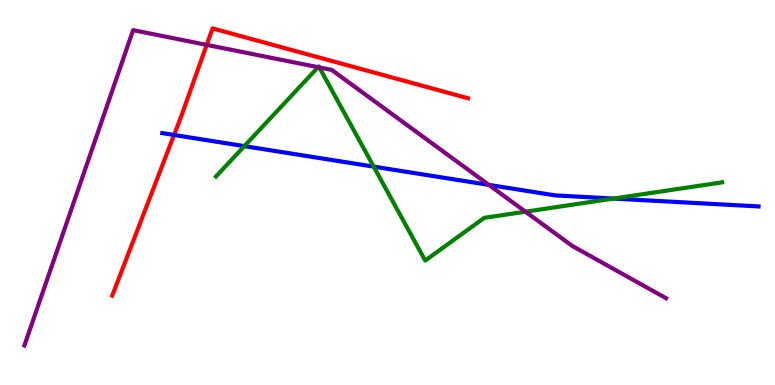[{'lines': ['blue', 'red'], 'intersections': [{'x': 2.25, 'y': 6.49}]}, {'lines': ['green', 'red'], 'intersections': []}, {'lines': ['purple', 'red'], 'intersections': [{'x': 2.67, 'y': 8.83}]}, {'lines': ['blue', 'green'], 'intersections': [{'x': 3.15, 'y': 6.2}, {'x': 4.82, 'y': 5.67}, {'x': 7.92, 'y': 4.84}]}, {'lines': ['blue', 'purple'], 'intersections': [{'x': 6.31, 'y': 5.2}]}, {'lines': ['green', 'purple'], 'intersections': [{'x': 4.1, 'y': 8.25}, {'x': 4.12, 'y': 8.25}, {'x': 6.78, 'y': 4.5}]}]